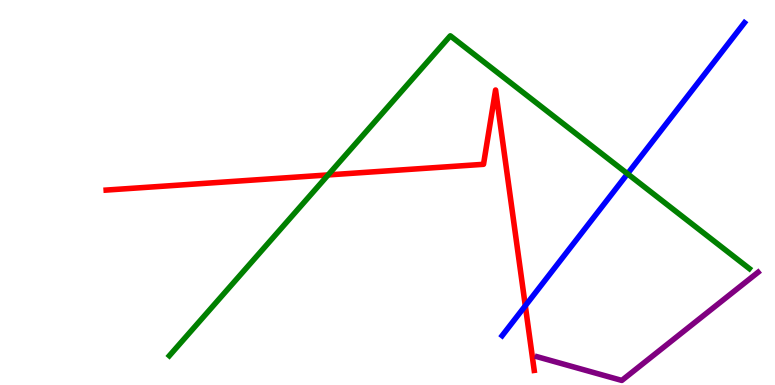[{'lines': ['blue', 'red'], 'intersections': [{'x': 6.78, 'y': 2.06}]}, {'lines': ['green', 'red'], 'intersections': [{'x': 4.23, 'y': 5.46}]}, {'lines': ['purple', 'red'], 'intersections': []}, {'lines': ['blue', 'green'], 'intersections': [{'x': 8.1, 'y': 5.49}]}, {'lines': ['blue', 'purple'], 'intersections': []}, {'lines': ['green', 'purple'], 'intersections': []}]